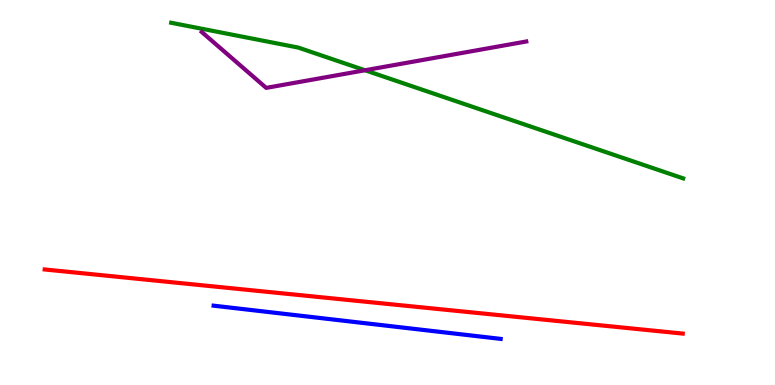[{'lines': ['blue', 'red'], 'intersections': []}, {'lines': ['green', 'red'], 'intersections': []}, {'lines': ['purple', 'red'], 'intersections': []}, {'lines': ['blue', 'green'], 'intersections': []}, {'lines': ['blue', 'purple'], 'intersections': []}, {'lines': ['green', 'purple'], 'intersections': [{'x': 4.71, 'y': 8.18}]}]